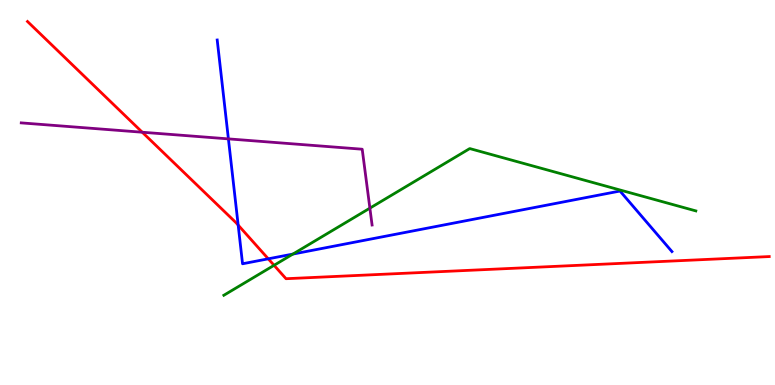[{'lines': ['blue', 'red'], 'intersections': [{'x': 3.07, 'y': 4.15}, {'x': 3.46, 'y': 3.28}]}, {'lines': ['green', 'red'], 'intersections': [{'x': 3.54, 'y': 3.11}]}, {'lines': ['purple', 'red'], 'intersections': [{'x': 1.84, 'y': 6.57}]}, {'lines': ['blue', 'green'], 'intersections': [{'x': 3.78, 'y': 3.4}]}, {'lines': ['blue', 'purple'], 'intersections': [{'x': 2.95, 'y': 6.39}]}, {'lines': ['green', 'purple'], 'intersections': [{'x': 4.77, 'y': 4.59}]}]